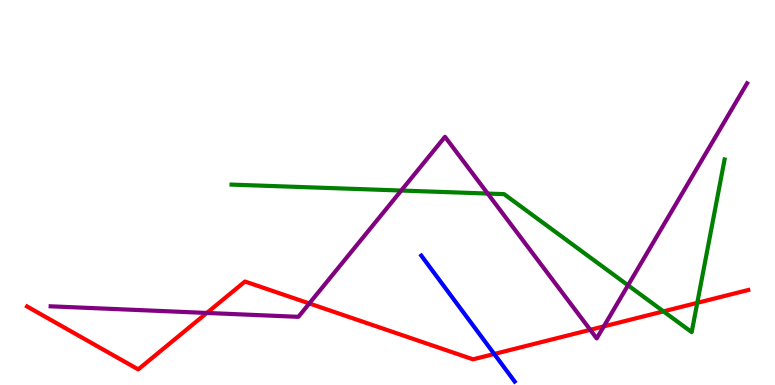[{'lines': ['blue', 'red'], 'intersections': [{'x': 6.38, 'y': 0.806}]}, {'lines': ['green', 'red'], 'intersections': [{'x': 8.56, 'y': 1.91}, {'x': 9.0, 'y': 2.13}]}, {'lines': ['purple', 'red'], 'intersections': [{'x': 2.67, 'y': 1.87}, {'x': 3.99, 'y': 2.12}, {'x': 7.62, 'y': 1.43}, {'x': 7.79, 'y': 1.52}]}, {'lines': ['blue', 'green'], 'intersections': []}, {'lines': ['blue', 'purple'], 'intersections': []}, {'lines': ['green', 'purple'], 'intersections': [{'x': 5.18, 'y': 5.05}, {'x': 6.29, 'y': 4.97}, {'x': 8.1, 'y': 2.59}]}]